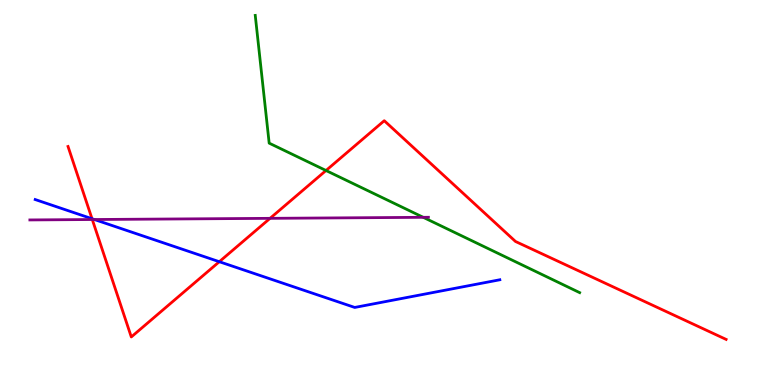[{'lines': ['blue', 'red'], 'intersections': [{'x': 1.19, 'y': 4.32}, {'x': 2.83, 'y': 3.2}]}, {'lines': ['green', 'red'], 'intersections': [{'x': 4.21, 'y': 5.57}]}, {'lines': ['purple', 'red'], 'intersections': [{'x': 1.19, 'y': 4.3}, {'x': 3.48, 'y': 4.33}]}, {'lines': ['blue', 'green'], 'intersections': []}, {'lines': ['blue', 'purple'], 'intersections': [{'x': 1.22, 'y': 4.3}]}, {'lines': ['green', 'purple'], 'intersections': [{'x': 5.46, 'y': 4.36}]}]